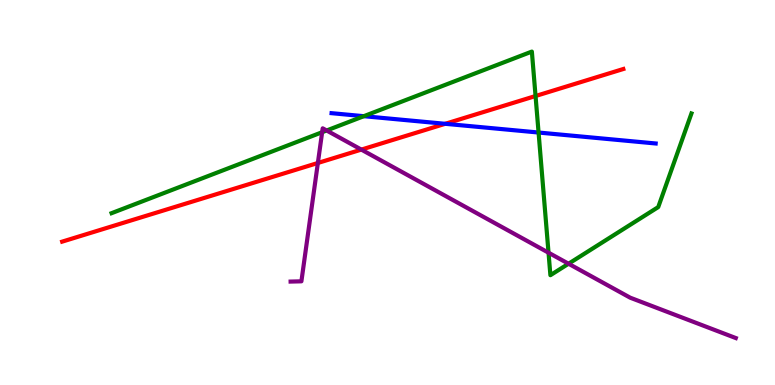[{'lines': ['blue', 'red'], 'intersections': [{'x': 5.74, 'y': 6.78}]}, {'lines': ['green', 'red'], 'intersections': [{'x': 6.91, 'y': 7.51}]}, {'lines': ['purple', 'red'], 'intersections': [{'x': 4.1, 'y': 5.77}, {'x': 4.66, 'y': 6.11}]}, {'lines': ['blue', 'green'], 'intersections': [{'x': 4.69, 'y': 6.98}, {'x': 6.95, 'y': 6.56}]}, {'lines': ['blue', 'purple'], 'intersections': []}, {'lines': ['green', 'purple'], 'intersections': [{'x': 4.16, 'y': 6.57}, {'x': 4.21, 'y': 6.61}, {'x': 7.08, 'y': 3.44}, {'x': 7.34, 'y': 3.15}]}]